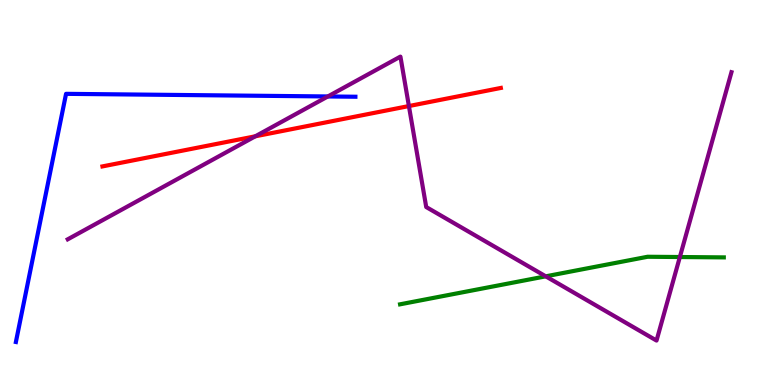[{'lines': ['blue', 'red'], 'intersections': []}, {'lines': ['green', 'red'], 'intersections': []}, {'lines': ['purple', 'red'], 'intersections': [{'x': 3.29, 'y': 6.46}, {'x': 5.28, 'y': 7.25}]}, {'lines': ['blue', 'green'], 'intersections': []}, {'lines': ['blue', 'purple'], 'intersections': [{'x': 4.23, 'y': 7.49}]}, {'lines': ['green', 'purple'], 'intersections': [{'x': 7.04, 'y': 2.82}, {'x': 8.77, 'y': 3.32}]}]